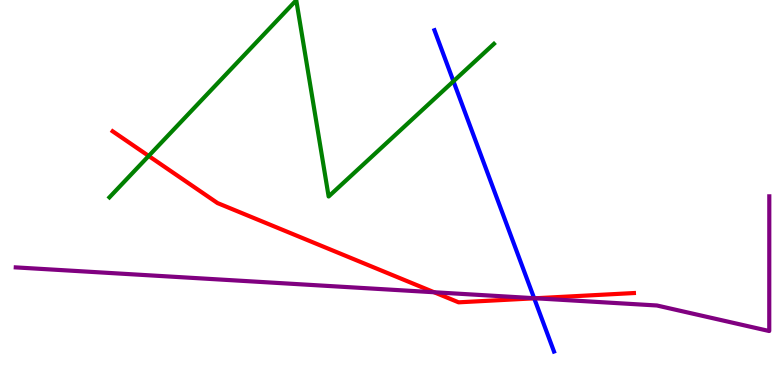[{'lines': ['blue', 'red'], 'intersections': [{'x': 6.89, 'y': 2.25}]}, {'lines': ['green', 'red'], 'intersections': [{'x': 1.92, 'y': 5.95}]}, {'lines': ['purple', 'red'], 'intersections': [{'x': 5.6, 'y': 2.41}, {'x': 6.91, 'y': 2.25}]}, {'lines': ['blue', 'green'], 'intersections': [{'x': 5.85, 'y': 7.89}]}, {'lines': ['blue', 'purple'], 'intersections': [{'x': 6.89, 'y': 2.25}]}, {'lines': ['green', 'purple'], 'intersections': []}]